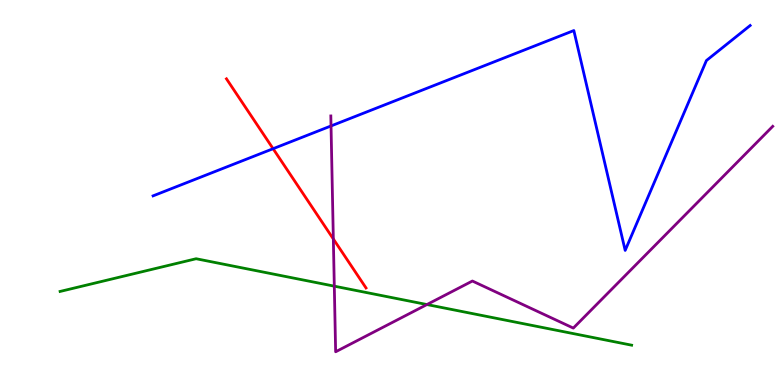[{'lines': ['blue', 'red'], 'intersections': [{'x': 3.52, 'y': 6.14}]}, {'lines': ['green', 'red'], 'intersections': []}, {'lines': ['purple', 'red'], 'intersections': [{'x': 4.3, 'y': 3.79}]}, {'lines': ['blue', 'green'], 'intersections': []}, {'lines': ['blue', 'purple'], 'intersections': [{'x': 4.27, 'y': 6.73}]}, {'lines': ['green', 'purple'], 'intersections': [{'x': 4.31, 'y': 2.57}, {'x': 5.51, 'y': 2.09}]}]